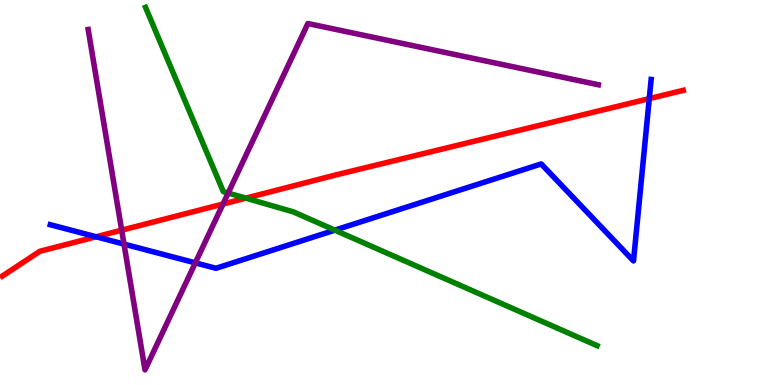[{'lines': ['blue', 'red'], 'intersections': [{'x': 1.24, 'y': 3.85}, {'x': 8.38, 'y': 7.44}]}, {'lines': ['green', 'red'], 'intersections': [{'x': 3.17, 'y': 4.85}]}, {'lines': ['purple', 'red'], 'intersections': [{'x': 1.57, 'y': 4.02}, {'x': 2.88, 'y': 4.7}]}, {'lines': ['blue', 'green'], 'intersections': [{'x': 4.32, 'y': 4.02}]}, {'lines': ['blue', 'purple'], 'intersections': [{'x': 1.6, 'y': 3.66}, {'x': 2.52, 'y': 3.17}]}, {'lines': ['green', 'purple'], 'intersections': [{'x': 2.94, 'y': 4.99}]}]